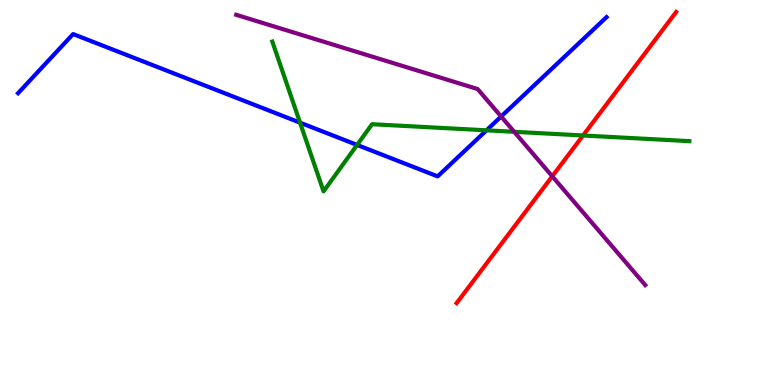[{'lines': ['blue', 'red'], 'intersections': []}, {'lines': ['green', 'red'], 'intersections': [{'x': 7.52, 'y': 6.48}]}, {'lines': ['purple', 'red'], 'intersections': [{'x': 7.13, 'y': 5.42}]}, {'lines': ['blue', 'green'], 'intersections': [{'x': 3.87, 'y': 6.81}, {'x': 4.61, 'y': 6.24}, {'x': 6.28, 'y': 6.61}]}, {'lines': ['blue', 'purple'], 'intersections': [{'x': 6.47, 'y': 6.97}]}, {'lines': ['green', 'purple'], 'intersections': [{'x': 6.63, 'y': 6.58}]}]